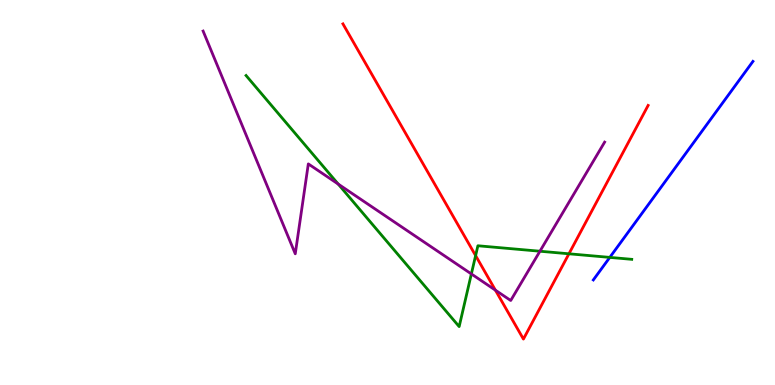[{'lines': ['blue', 'red'], 'intersections': []}, {'lines': ['green', 'red'], 'intersections': [{'x': 6.14, 'y': 3.36}, {'x': 7.34, 'y': 3.41}]}, {'lines': ['purple', 'red'], 'intersections': [{'x': 6.39, 'y': 2.46}]}, {'lines': ['blue', 'green'], 'intersections': [{'x': 7.87, 'y': 3.31}]}, {'lines': ['blue', 'purple'], 'intersections': []}, {'lines': ['green', 'purple'], 'intersections': [{'x': 4.36, 'y': 5.22}, {'x': 6.08, 'y': 2.88}, {'x': 6.97, 'y': 3.47}]}]